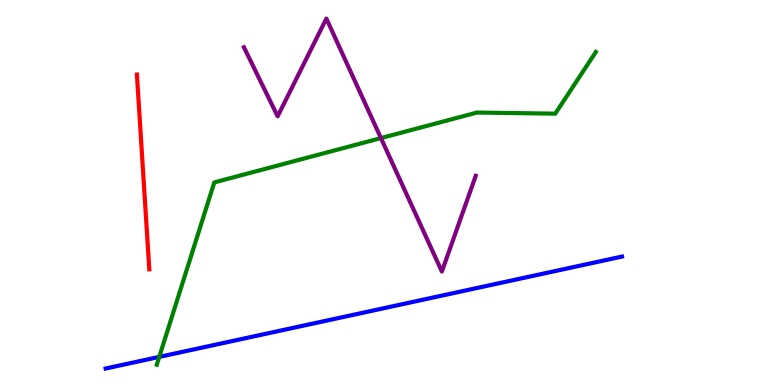[{'lines': ['blue', 'red'], 'intersections': []}, {'lines': ['green', 'red'], 'intersections': []}, {'lines': ['purple', 'red'], 'intersections': []}, {'lines': ['blue', 'green'], 'intersections': [{'x': 2.05, 'y': 0.73}]}, {'lines': ['blue', 'purple'], 'intersections': []}, {'lines': ['green', 'purple'], 'intersections': [{'x': 4.92, 'y': 6.41}]}]